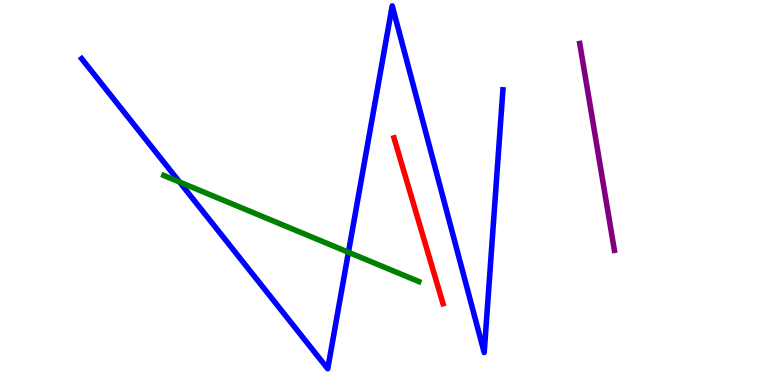[{'lines': ['blue', 'red'], 'intersections': []}, {'lines': ['green', 'red'], 'intersections': []}, {'lines': ['purple', 'red'], 'intersections': []}, {'lines': ['blue', 'green'], 'intersections': [{'x': 2.32, 'y': 5.27}, {'x': 4.5, 'y': 3.45}]}, {'lines': ['blue', 'purple'], 'intersections': []}, {'lines': ['green', 'purple'], 'intersections': []}]